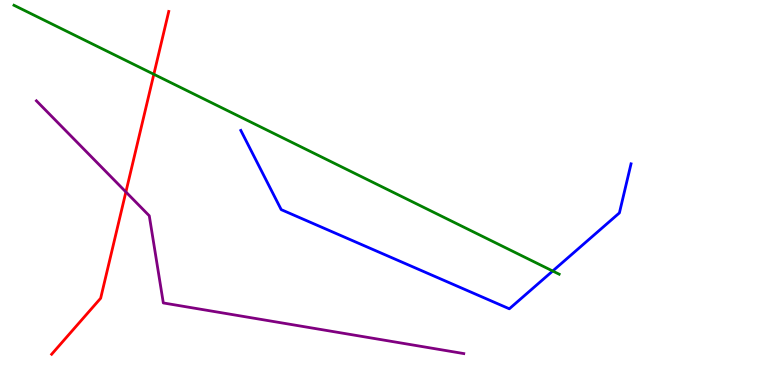[{'lines': ['blue', 'red'], 'intersections': []}, {'lines': ['green', 'red'], 'intersections': [{'x': 1.99, 'y': 8.07}]}, {'lines': ['purple', 'red'], 'intersections': [{'x': 1.62, 'y': 5.01}]}, {'lines': ['blue', 'green'], 'intersections': [{'x': 7.13, 'y': 2.96}]}, {'lines': ['blue', 'purple'], 'intersections': []}, {'lines': ['green', 'purple'], 'intersections': []}]